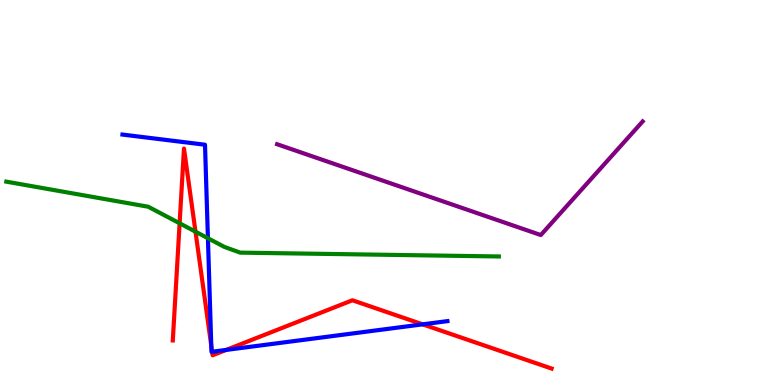[{'lines': ['blue', 'red'], 'intersections': [{'x': 2.73, 'y': 1.02}, {'x': 2.74, 'y': 0.864}, {'x': 2.92, 'y': 0.911}, {'x': 5.45, 'y': 1.58}]}, {'lines': ['green', 'red'], 'intersections': [{'x': 2.32, 'y': 4.2}, {'x': 2.52, 'y': 3.98}]}, {'lines': ['purple', 'red'], 'intersections': []}, {'lines': ['blue', 'green'], 'intersections': [{'x': 2.68, 'y': 3.81}]}, {'lines': ['blue', 'purple'], 'intersections': []}, {'lines': ['green', 'purple'], 'intersections': []}]